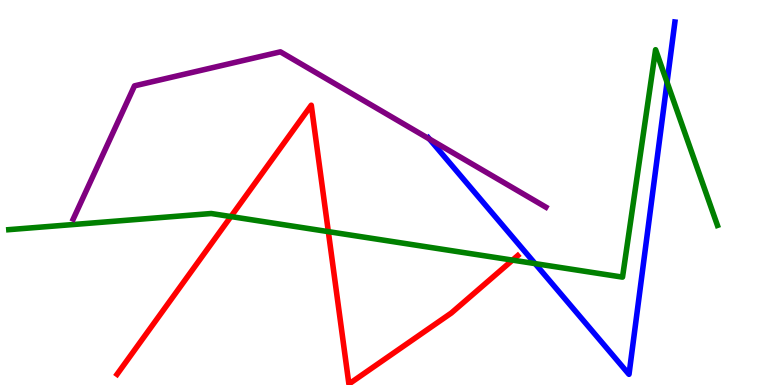[{'lines': ['blue', 'red'], 'intersections': []}, {'lines': ['green', 'red'], 'intersections': [{'x': 2.98, 'y': 4.38}, {'x': 4.24, 'y': 3.98}, {'x': 6.61, 'y': 3.24}]}, {'lines': ['purple', 'red'], 'intersections': []}, {'lines': ['blue', 'green'], 'intersections': [{'x': 6.9, 'y': 3.15}, {'x': 8.61, 'y': 7.86}]}, {'lines': ['blue', 'purple'], 'intersections': [{'x': 5.54, 'y': 6.39}]}, {'lines': ['green', 'purple'], 'intersections': []}]